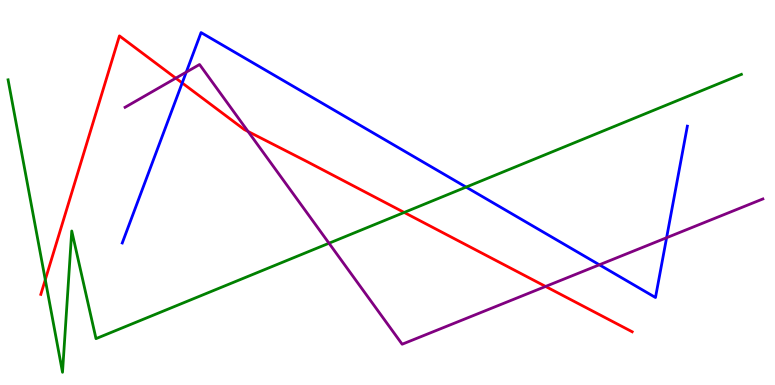[{'lines': ['blue', 'red'], 'intersections': [{'x': 2.35, 'y': 7.85}]}, {'lines': ['green', 'red'], 'intersections': [{'x': 0.584, 'y': 2.73}, {'x': 5.22, 'y': 4.48}]}, {'lines': ['purple', 'red'], 'intersections': [{'x': 2.27, 'y': 7.97}, {'x': 3.2, 'y': 6.59}, {'x': 7.04, 'y': 2.56}]}, {'lines': ['blue', 'green'], 'intersections': [{'x': 6.01, 'y': 5.14}]}, {'lines': ['blue', 'purple'], 'intersections': [{'x': 2.4, 'y': 8.13}, {'x': 7.73, 'y': 3.12}, {'x': 8.6, 'y': 3.83}]}, {'lines': ['green', 'purple'], 'intersections': [{'x': 4.25, 'y': 3.68}]}]